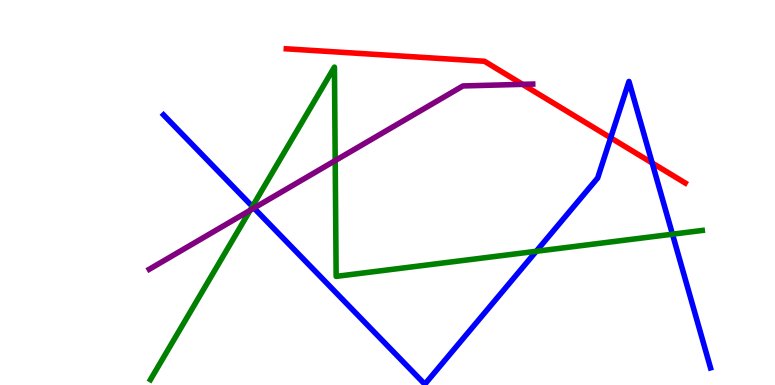[{'lines': ['blue', 'red'], 'intersections': [{'x': 7.88, 'y': 6.42}, {'x': 8.42, 'y': 5.77}]}, {'lines': ['green', 'red'], 'intersections': []}, {'lines': ['purple', 'red'], 'intersections': [{'x': 6.74, 'y': 7.81}]}, {'lines': ['blue', 'green'], 'intersections': [{'x': 3.26, 'y': 4.64}, {'x': 6.92, 'y': 3.47}, {'x': 8.68, 'y': 3.92}]}, {'lines': ['blue', 'purple'], 'intersections': [{'x': 3.28, 'y': 4.6}]}, {'lines': ['green', 'purple'], 'intersections': [{'x': 3.23, 'y': 4.54}, {'x': 4.33, 'y': 5.83}]}]